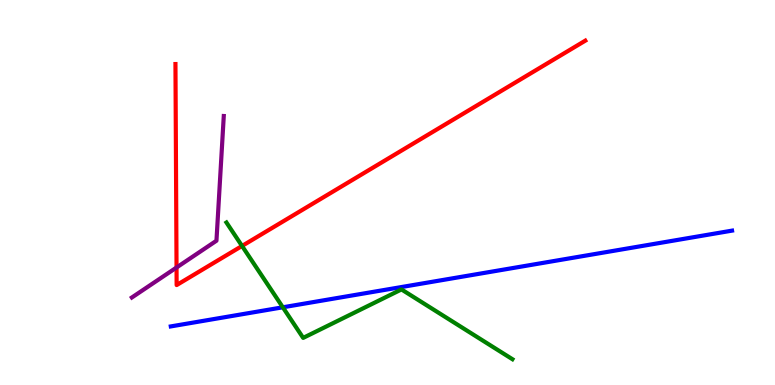[{'lines': ['blue', 'red'], 'intersections': []}, {'lines': ['green', 'red'], 'intersections': [{'x': 3.12, 'y': 3.61}]}, {'lines': ['purple', 'red'], 'intersections': [{'x': 2.28, 'y': 3.05}]}, {'lines': ['blue', 'green'], 'intersections': [{'x': 3.65, 'y': 2.02}]}, {'lines': ['blue', 'purple'], 'intersections': []}, {'lines': ['green', 'purple'], 'intersections': []}]